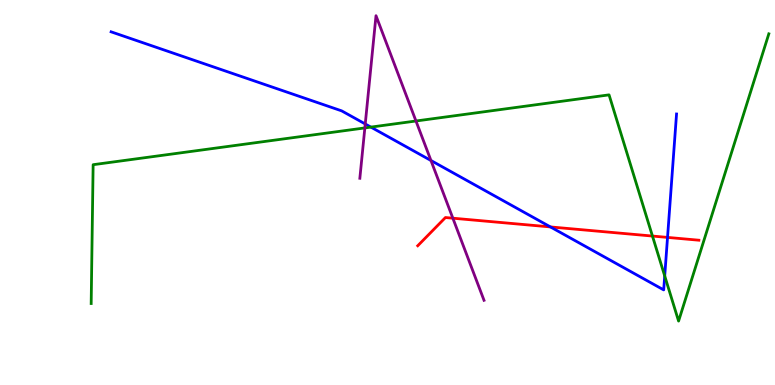[{'lines': ['blue', 'red'], 'intersections': [{'x': 7.1, 'y': 4.11}, {'x': 8.61, 'y': 3.83}]}, {'lines': ['green', 'red'], 'intersections': [{'x': 8.42, 'y': 3.87}]}, {'lines': ['purple', 'red'], 'intersections': [{'x': 5.84, 'y': 4.33}]}, {'lines': ['blue', 'green'], 'intersections': [{'x': 4.79, 'y': 6.7}, {'x': 8.58, 'y': 2.83}]}, {'lines': ['blue', 'purple'], 'intersections': [{'x': 4.71, 'y': 6.78}, {'x': 5.56, 'y': 5.83}]}, {'lines': ['green', 'purple'], 'intersections': [{'x': 4.71, 'y': 6.68}, {'x': 5.37, 'y': 6.86}]}]